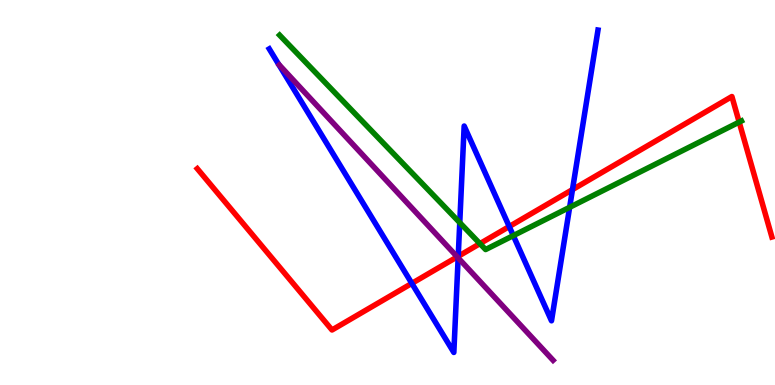[{'lines': ['blue', 'red'], 'intersections': [{'x': 5.31, 'y': 2.64}, {'x': 5.91, 'y': 3.34}, {'x': 6.57, 'y': 4.12}, {'x': 7.39, 'y': 5.08}]}, {'lines': ['green', 'red'], 'intersections': [{'x': 6.19, 'y': 3.67}, {'x': 9.54, 'y': 6.83}]}, {'lines': ['purple', 'red'], 'intersections': [{'x': 5.9, 'y': 3.33}]}, {'lines': ['blue', 'green'], 'intersections': [{'x': 5.93, 'y': 4.22}, {'x': 6.62, 'y': 3.88}, {'x': 7.35, 'y': 4.62}]}, {'lines': ['blue', 'purple'], 'intersections': [{'x': 5.91, 'y': 3.3}]}, {'lines': ['green', 'purple'], 'intersections': []}]